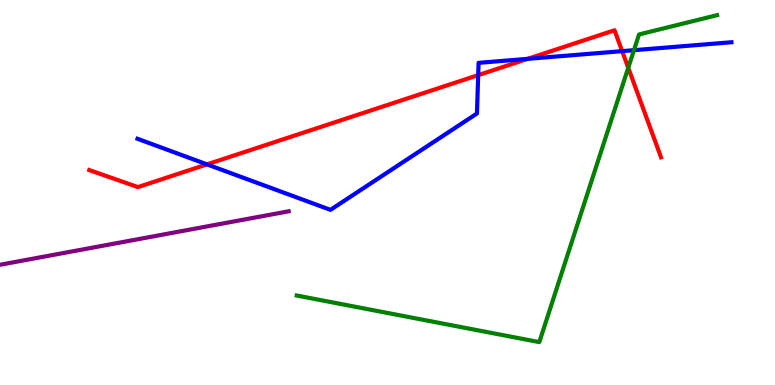[{'lines': ['blue', 'red'], 'intersections': [{'x': 2.67, 'y': 5.73}, {'x': 6.17, 'y': 8.05}, {'x': 6.81, 'y': 8.47}, {'x': 8.03, 'y': 8.67}]}, {'lines': ['green', 'red'], 'intersections': [{'x': 8.11, 'y': 8.24}]}, {'lines': ['purple', 'red'], 'intersections': []}, {'lines': ['blue', 'green'], 'intersections': [{'x': 8.18, 'y': 8.7}]}, {'lines': ['blue', 'purple'], 'intersections': []}, {'lines': ['green', 'purple'], 'intersections': []}]